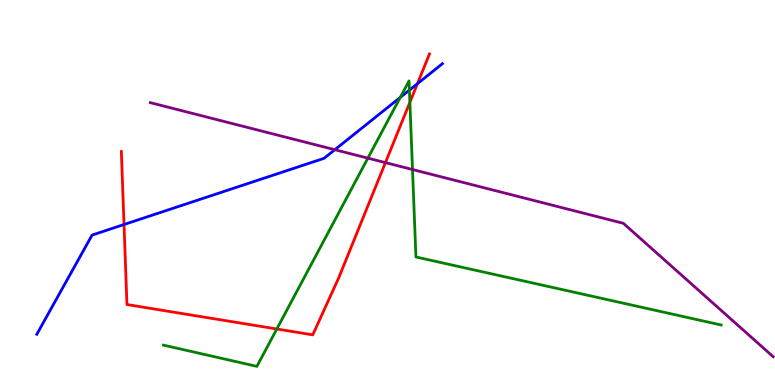[{'lines': ['blue', 'red'], 'intersections': [{'x': 1.6, 'y': 4.17}, {'x': 5.39, 'y': 7.83}]}, {'lines': ['green', 'red'], 'intersections': [{'x': 3.57, 'y': 1.45}, {'x': 5.29, 'y': 7.34}]}, {'lines': ['purple', 'red'], 'intersections': [{'x': 4.97, 'y': 5.78}]}, {'lines': ['blue', 'green'], 'intersections': [{'x': 5.16, 'y': 7.47}, {'x': 5.28, 'y': 7.66}]}, {'lines': ['blue', 'purple'], 'intersections': [{'x': 4.32, 'y': 6.11}]}, {'lines': ['green', 'purple'], 'intersections': [{'x': 4.75, 'y': 5.89}, {'x': 5.32, 'y': 5.6}]}]